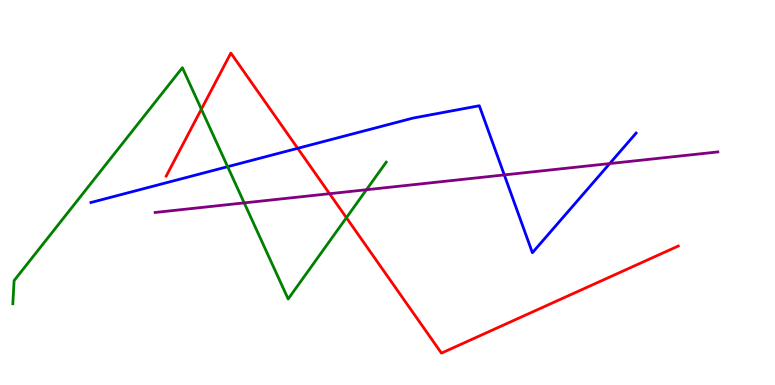[{'lines': ['blue', 'red'], 'intersections': [{'x': 3.84, 'y': 6.15}]}, {'lines': ['green', 'red'], 'intersections': [{'x': 2.6, 'y': 7.16}, {'x': 4.47, 'y': 4.35}]}, {'lines': ['purple', 'red'], 'intersections': [{'x': 4.25, 'y': 4.97}]}, {'lines': ['blue', 'green'], 'intersections': [{'x': 2.94, 'y': 5.67}]}, {'lines': ['blue', 'purple'], 'intersections': [{'x': 6.51, 'y': 5.46}, {'x': 7.87, 'y': 5.75}]}, {'lines': ['green', 'purple'], 'intersections': [{'x': 3.15, 'y': 4.73}, {'x': 4.73, 'y': 5.07}]}]